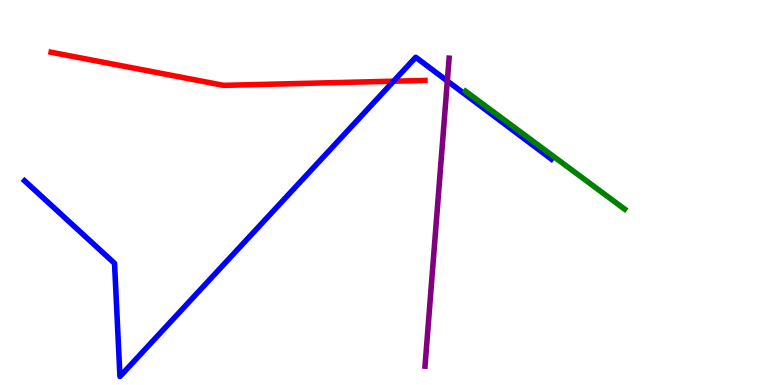[{'lines': ['blue', 'red'], 'intersections': [{'x': 5.08, 'y': 7.89}]}, {'lines': ['green', 'red'], 'intersections': []}, {'lines': ['purple', 'red'], 'intersections': []}, {'lines': ['blue', 'green'], 'intersections': []}, {'lines': ['blue', 'purple'], 'intersections': [{'x': 5.77, 'y': 7.9}]}, {'lines': ['green', 'purple'], 'intersections': []}]